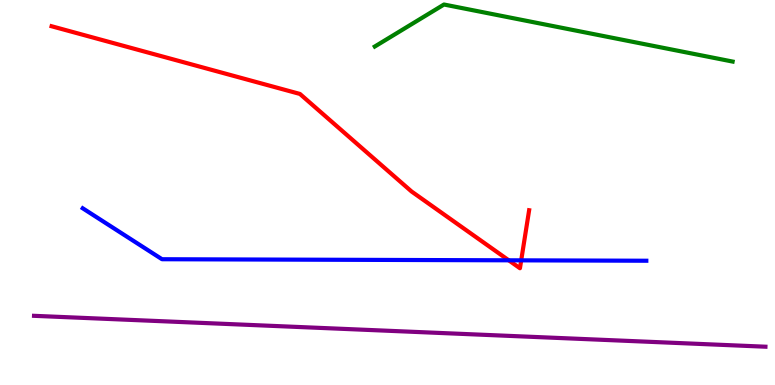[{'lines': ['blue', 'red'], 'intersections': [{'x': 6.56, 'y': 3.24}, {'x': 6.73, 'y': 3.24}]}, {'lines': ['green', 'red'], 'intersections': []}, {'lines': ['purple', 'red'], 'intersections': []}, {'lines': ['blue', 'green'], 'intersections': []}, {'lines': ['blue', 'purple'], 'intersections': []}, {'lines': ['green', 'purple'], 'intersections': []}]